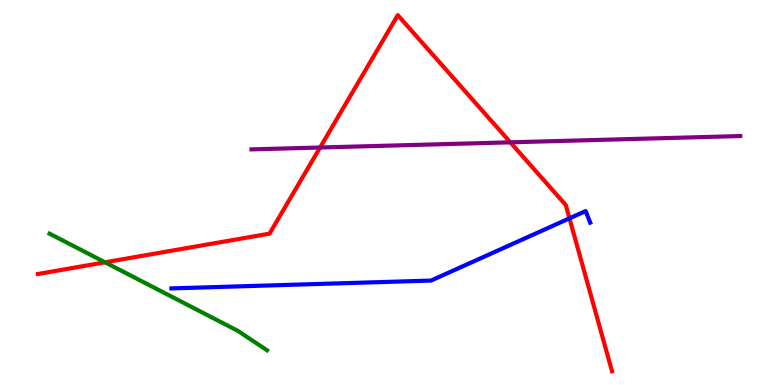[{'lines': ['blue', 'red'], 'intersections': [{'x': 7.35, 'y': 4.33}]}, {'lines': ['green', 'red'], 'intersections': [{'x': 1.36, 'y': 3.19}]}, {'lines': ['purple', 'red'], 'intersections': [{'x': 4.13, 'y': 6.17}, {'x': 6.58, 'y': 6.3}]}, {'lines': ['blue', 'green'], 'intersections': []}, {'lines': ['blue', 'purple'], 'intersections': []}, {'lines': ['green', 'purple'], 'intersections': []}]